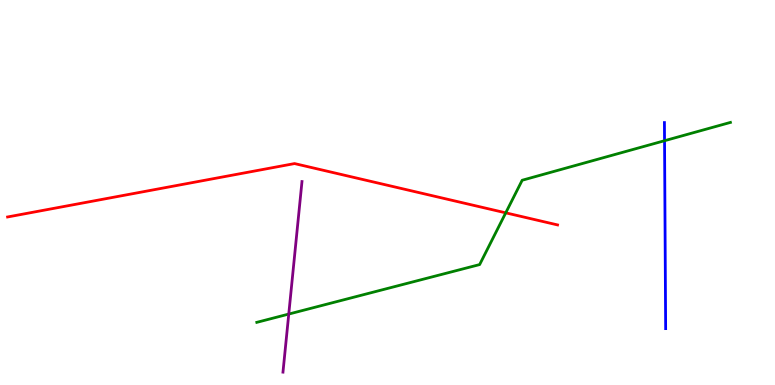[{'lines': ['blue', 'red'], 'intersections': []}, {'lines': ['green', 'red'], 'intersections': [{'x': 6.53, 'y': 4.47}]}, {'lines': ['purple', 'red'], 'intersections': []}, {'lines': ['blue', 'green'], 'intersections': [{'x': 8.57, 'y': 6.35}]}, {'lines': ['blue', 'purple'], 'intersections': []}, {'lines': ['green', 'purple'], 'intersections': [{'x': 3.73, 'y': 1.84}]}]